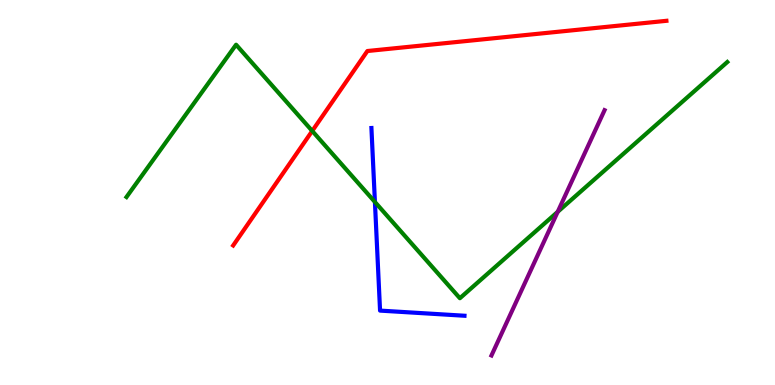[{'lines': ['blue', 'red'], 'intersections': []}, {'lines': ['green', 'red'], 'intersections': [{'x': 4.03, 'y': 6.6}]}, {'lines': ['purple', 'red'], 'intersections': []}, {'lines': ['blue', 'green'], 'intersections': [{'x': 4.84, 'y': 4.75}]}, {'lines': ['blue', 'purple'], 'intersections': []}, {'lines': ['green', 'purple'], 'intersections': [{'x': 7.2, 'y': 4.5}]}]